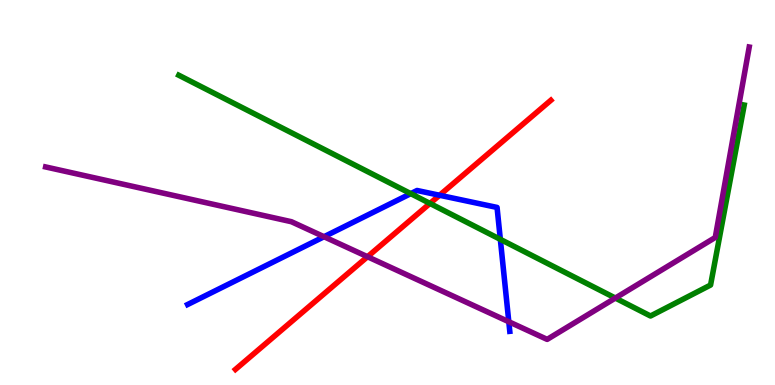[{'lines': ['blue', 'red'], 'intersections': [{'x': 5.67, 'y': 4.93}]}, {'lines': ['green', 'red'], 'intersections': [{'x': 5.55, 'y': 4.72}]}, {'lines': ['purple', 'red'], 'intersections': [{'x': 4.74, 'y': 3.33}]}, {'lines': ['blue', 'green'], 'intersections': [{'x': 5.3, 'y': 4.97}, {'x': 6.46, 'y': 3.78}]}, {'lines': ['blue', 'purple'], 'intersections': [{'x': 4.18, 'y': 3.85}, {'x': 6.57, 'y': 1.64}]}, {'lines': ['green', 'purple'], 'intersections': [{'x': 7.94, 'y': 2.26}]}]